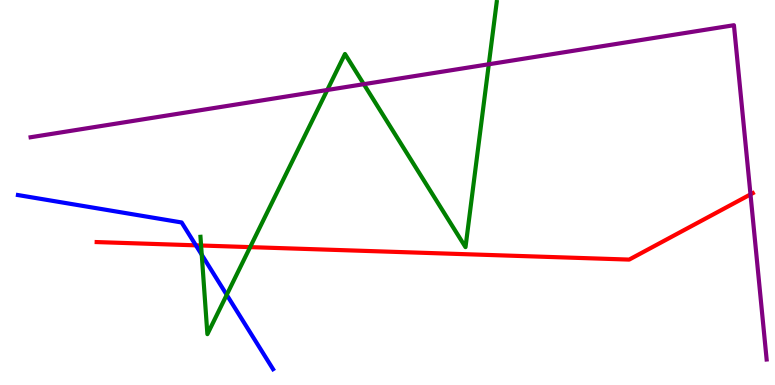[{'lines': ['blue', 'red'], 'intersections': [{'x': 2.53, 'y': 3.63}]}, {'lines': ['green', 'red'], 'intersections': [{'x': 2.59, 'y': 3.62}, {'x': 3.23, 'y': 3.58}]}, {'lines': ['purple', 'red'], 'intersections': [{'x': 9.68, 'y': 4.95}]}, {'lines': ['blue', 'green'], 'intersections': [{'x': 2.6, 'y': 3.38}, {'x': 2.93, 'y': 2.34}]}, {'lines': ['blue', 'purple'], 'intersections': []}, {'lines': ['green', 'purple'], 'intersections': [{'x': 4.22, 'y': 7.66}, {'x': 4.69, 'y': 7.81}, {'x': 6.31, 'y': 8.33}]}]